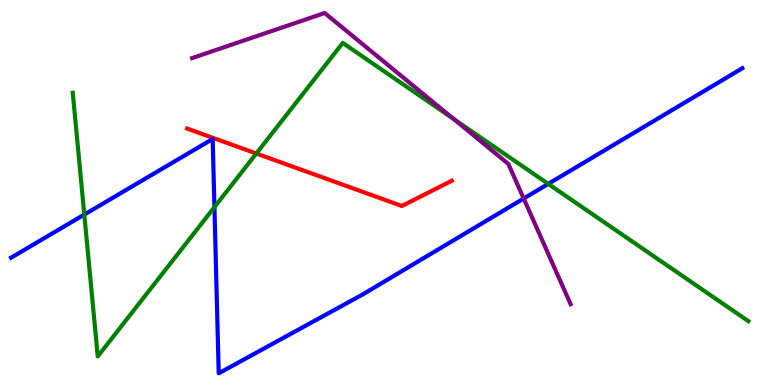[{'lines': ['blue', 'red'], 'intersections': []}, {'lines': ['green', 'red'], 'intersections': [{'x': 3.31, 'y': 6.01}]}, {'lines': ['purple', 'red'], 'intersections': []}, {'lines': ['blue', 'green'], 'intersections': [{'x': 1.09, 'y': 4.43}, {'x': 2.77, 'y': 4.62}, {'x': 7.07, 'y': 5.22}]}, {'lines': ['blue', 'purple'], 'intersections': [{'x': 6.76, 'y': 4.84}]}, {'lines': ['green', 'purple'], 'intersections': [{'x': 5.86, 'y': 6.91}]}]